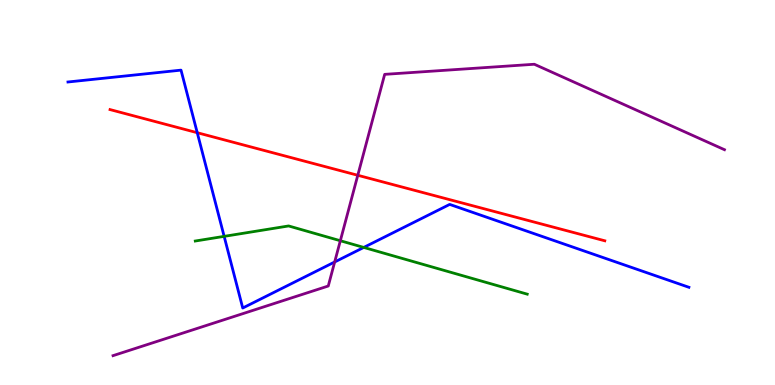[{'lines': ['blue', 'red'], 'intersections': [{'x': 2.55, 'y': 6.55}]}, {'lines': ['green', 'red'], 'intersections': []}, {'lines': ['purple', 'red'], 'intersections': [{'x': 4.62, 'y': 5.45}]}, {'lines': ['blue', 'green'], 'intersections': [{'x': 2.89, 'y': 3.86}, {'x': 4.69, 'y': 3.57}]}, {'lines': ['blue', 'purple'], 'intersections': [{'x': 4.32, 'y': 3.19}]}, {'lines': ['green', 'purple'], 'intersections': [{'x': 4.39, 'y': 3.75}]}]